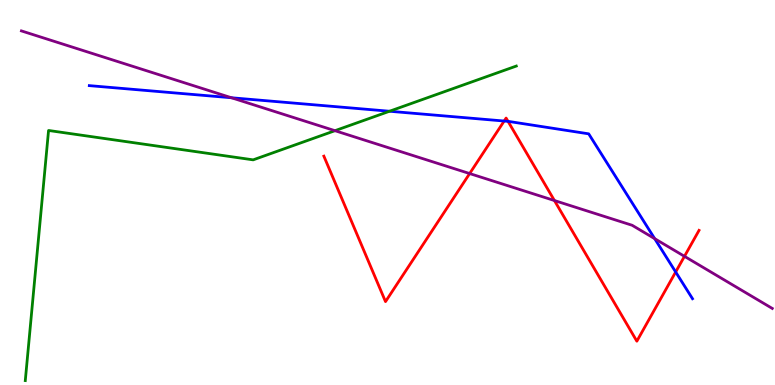[{'lines': ['blue', 'red'], 'intersections': [{'x': 6.51, 'y': 6.86}, {'x': 6.56, 'y': 6.85}, {'x': 8.72, 'y': 2.94}]}, {'lines': ['green', 'red'], 'intersections': []}, {'lines': ['purple', 'red'], 'intersections': [{'x': 6.06, 'y': 5.49}, {'x': 7.15, 'y': 4.79}, {'x': 8.83, 'y': 3.34}]}, {'lines': ['blue', 'green'], 'intersections': [{'x': 5.03, 'y': 7.11}]}, {'lines': ['blue', 'purple'], 'intersections': [{'x': 2.99, 'y': 7.46}, {'x': 8.45, 'y': 3.8}]}, {'lines': ['green', 'purple'], 'intersections': [{'x': 4.32, 'y': 6.61}]}]